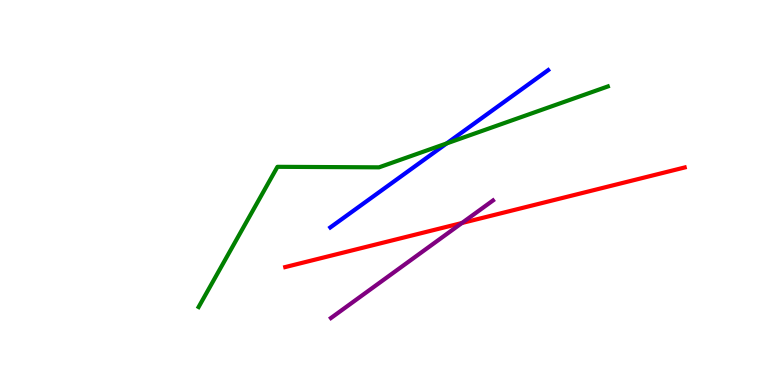[{'lines': ['blue', 'red'], 'intersections': []}, {'lines': ['green', 'red'], 'intersections': []}, {'lines': ['purple', 'red'], 'intersections': [{'x': 5.96, 'y': 4.21}]}, {'lines': ['blue', 'green'], 'intersections': [{'x': 5.76, 'y': 6.27}]}, {'lines': ['blue', 'purple'], 'intersections': []}, {'lines': ['green', 'purple'], 'intersections': []}]